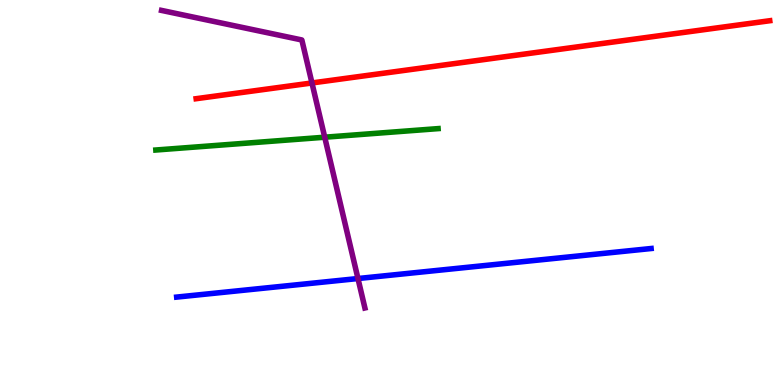[{'lines': ['blue', 'red'], 'intersections': []}, {'lines': ['green', 'red'], 'intersections': []}, {'lines': ['purple', 'red'], 'intersections': [{'x': 4.03, 'y': 7.85}]}, {'lines': ['blue', 'green'], 'intersections': []}, {'lines': ['blue', 'purple'], 'intersections': [{'x': 4.62, 'y': 2.77}]}, {'lines': ['green', 'purple'], 'intersections': [{'x': 4.19, 'y': 6.44}]}]